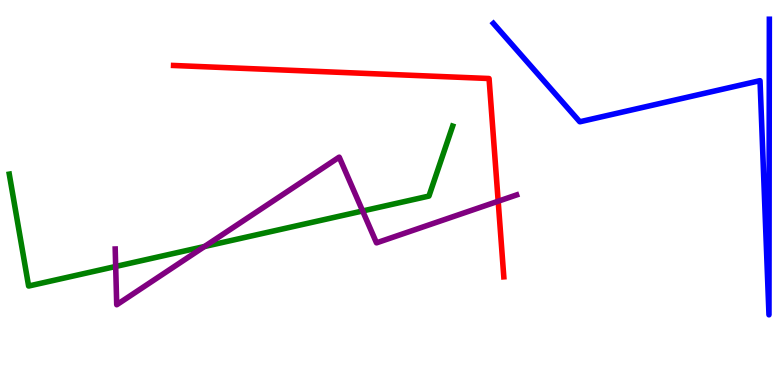[{'lines': ['blue', 'red'], 'intersections': []}, {'lines': ['green', 'red'], 'intersections': []}, {'lines': ['purple', 'red'], 'intersections': [{'x': 6.43, 'y': 4.77}]}, {'lines': ['blue', 'green'], 'intersections': []}, {'lines': ['blue', 'purple'], 'intersections': []}, {'lines': ['green', 'purple'], 'intersections': [{'x': 1.49, 'y': 3.08}, {'x': 2.64, 'y': 3.6}, {'x': 4.68, 'y': 4.52}]}]